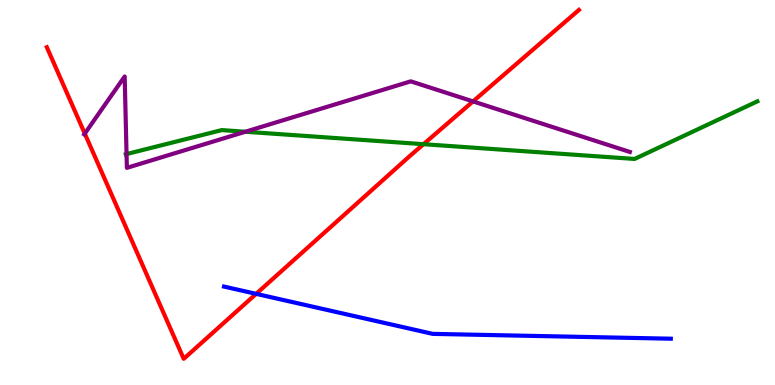[{'lines': ['blue', 'red'], 'intersections': [{'x': 3.31, 'y': 2.37}]}, {'lines': ['green', 'red'], 'intersections': [{'x': 5.46, 'y': 6.25}]}, {'lines': ['purple', 'red'], 'intersections': [{'x': 1.09, 'y': 6.53}, {'x': 6.1, 'y': 7.37}]}, {'lines': ['blue', 'green'], 'intersections': []}, {'lines': ['blue', 'purple'], 'intersections': []}, {'lines': ['green', 'purple'], 'intersections': [{'x': 1.63, 'y': 6.0}, {'x': 3.17, 'y': 6.58}]}]